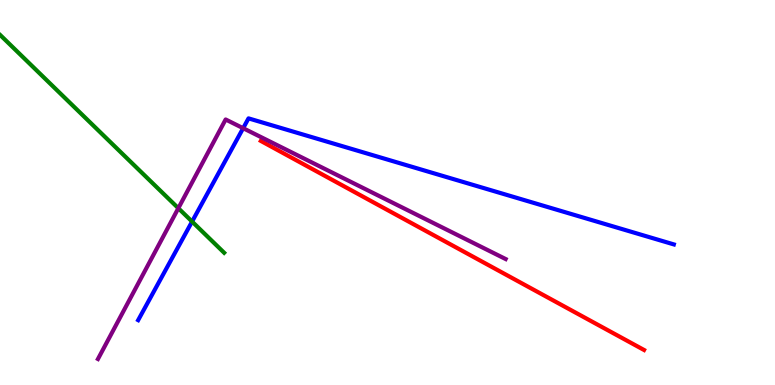[{'lines': ['blue', 'red'], 'intersections': []}, {'lines': ['green', 'red'], 'intersections': []}, {'lines': ['purple', 'red'], 'intersections': []}, {'lines': ['blue', 'green'], 'intersections': [{'x': 2.48, 'y': 4.24}]}, {'lines': ['blue', 'purple'], 'intersections': [{'x': 3.14, 'y': 6.67}]}, {'lines': ['green', 'purple'], 'intersections': [{'x': 2.3, 'y': 4.59}]}]